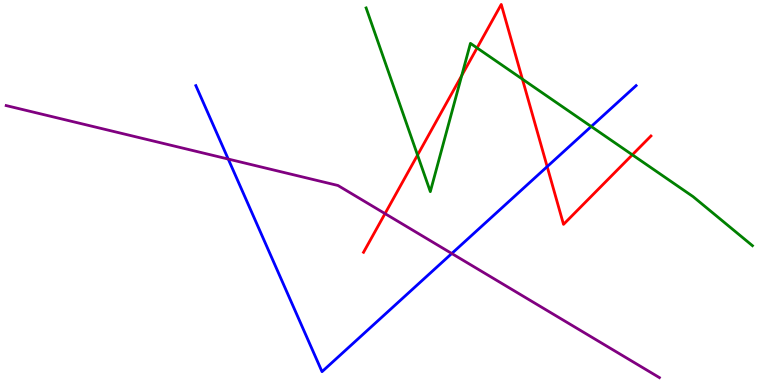[{'lines': ['blue', 'red'], 'intersections': [{'x': 7.06, 'y': 5.67}]}, {'lines': ['green', 'red'], 'intersections': [{'x': 5.39, 'y': 5.97}, {'x': 5.96, 'y': 8.04}, {'x': 6.16, 'y': 8.75}, {'x': 6.74, 'y': 7.94}, {'x': 8.16, 'y': 5.98}]}, {'lines': ['purple', 'red'], 'intersections': [{'x': 4.97, 'y': 4.45}]}, {'lines': ['blue', 'green'], 'intersections': [{'x': 7.63, 'y': 6.71}]}, {'lines': ['blue', 'purple'], 'intersections': [{'x': 2.95, 'y': 5.87}, {'x': 5.83, 'y': 3.42}]}, {'lines': ['green', 'purple'], 'intersections': []}]